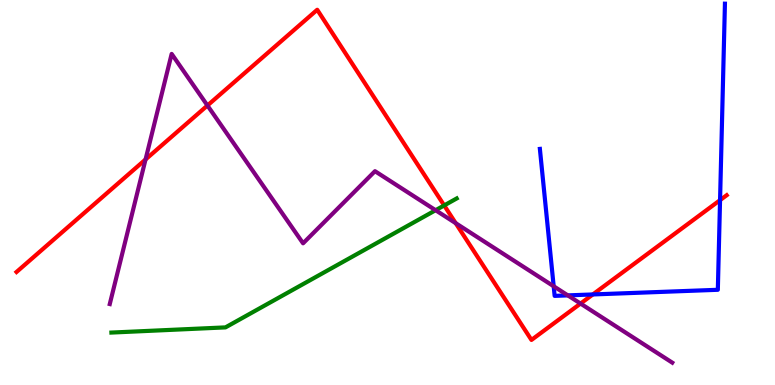[{'lines': ['blue', 'red'], 'intersections': [{'x': 7.65, 'y': 2.35}, {'x': 9.29, 'y': 4.8}]}, {'lines': ['green', 'red'], 'intersections': [{'x': 5.73, 'y': 4.66}]}, {'lines': ['purple', 'red'], 'intersections': [{'x': 1.88, 'y': 5.86}, {'x': 2.68, 'y': 7.26}, {'x': 5.88, 'y': 4.2}, {'x': 7.49, 'y': 2.12}]}, {'lines': ['blue', 'green'], 'intersections': []}, {'lines': ['blue', 'purple'], 'intersections': [{'x': 7.14, 'y': 2.56}, {'x': 7.33, 'y': 2.33}]}, {'lines': ['green', 'purple'], 'intersections': [{'x': 5.62, 'y': 4.54}]}]